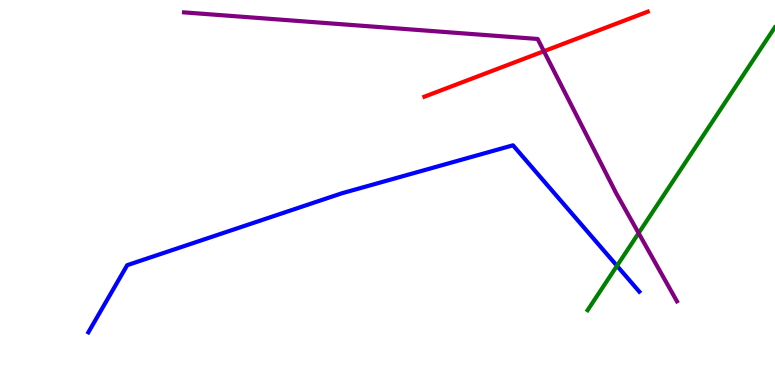[{'lines': ['blue', 'red'], 'intersections': []}, {'lines': ['green', 'red'], 'intersections': []}, {'lines': ['purple', 'red'], 'intersections': [{'x': 7.02, 'y': 8.67}]}, {'lines': ['blue', 'green'], 'intersections': [{'x': 7.96, 'y': 3.1}]}, {'lines': ['blue', 'purple'], 'intersections': []}, {'lines': ['green', 'purple'], 'intersections': [{'x': 8.24, 'y': 3.94}]}]